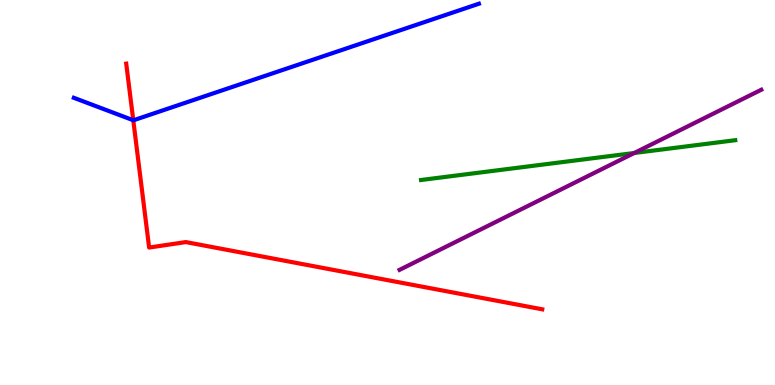[{'lines': ['blue', 'red'], 'intersections': [{'x': 1.72, 'y': 6.88}]}, {'lines': ['green', 'red'], 'intersections': []}, {'lines': ['purple', 'red'], 'intersections': []}, {'lines': ['blue', 'green'], 'intersections': []}, {'lines': ['blue', 'purple'], 'intersections': []}, {'lines': ['green', 'purple'], 'intersections': [{'x': 8.18, 'y': 6.03}]}]